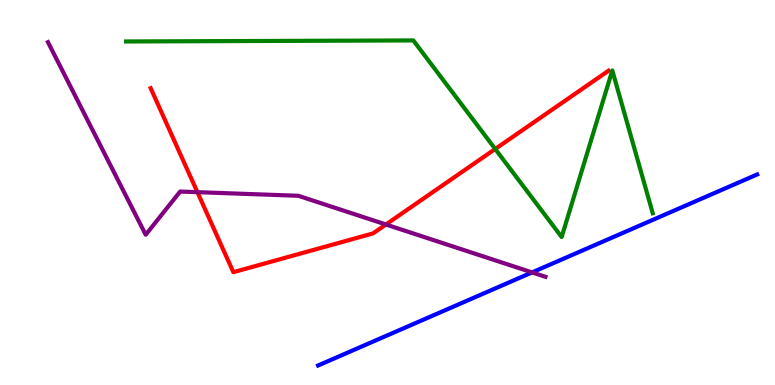[{'lines': ['blue', 'red'], 'intersections': []}, {'lines': ['green', 'red'], 'intersections': [{'x': 6.39, 'y': 6.13}]}, {'lines': ['purple', 'red'], 'intersections': [{'x': 2.55, 'y': 5.01}, {'x': 4.98, 'y': 4.17}]}, {'lines': ['blue', 'green'], 'intersections': []}, {'lines': ['blue', 'purple'], 'intersections': [{'x': 6.87, 'y': 2.92}]}, {'lines': ['green', 'purple'], 'intersections': []}]